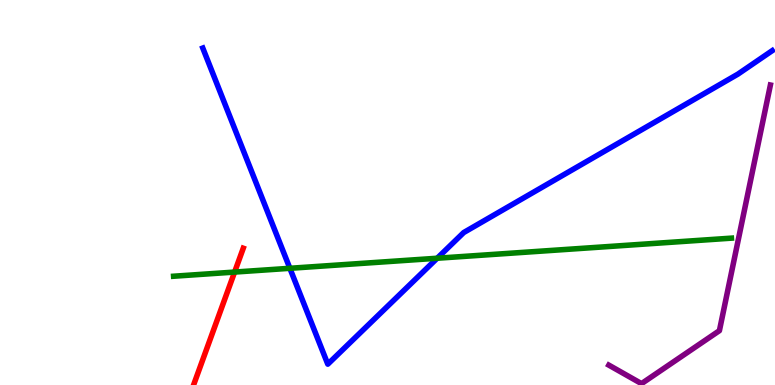[{'lines': ['blue', 'red'], 'intersections': []}, {'lines': ['green', 'red'], 'intersections': [{'x': 3.03, 'y': 2.93}]}, {'lines': ['purple', 'red'], 'intersections': []}, {'lines': ['blue', 'green'], 'intersections': [{'x': 3.74, 'y': 3.03}, {'x': 5.64, 'y': 3.29}]}, {'lines': ['blue', 'purple'], 'intersections': []}, {'lines': ['green', 'purple'], 'intersections': []}]